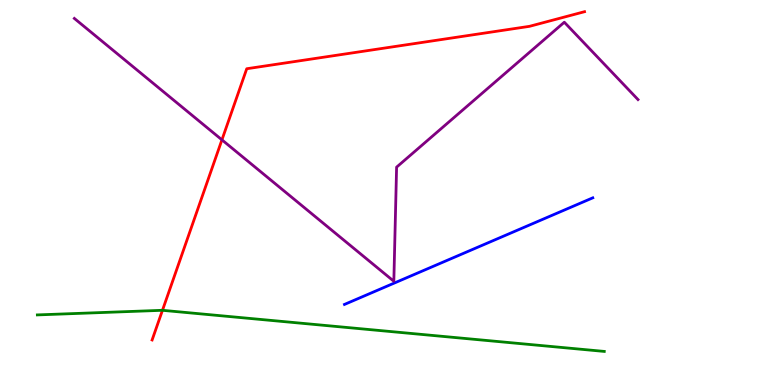[{'lines': ['blue', 'red'], 'intersections': []}, {'lines': ['green', 'red'], 'intersections': [{'x': 2.1, 'y': 1.94}]}, {'lines': ['purple', 'red'], 'intersections': [{'x': 2.86, 'y': 6.37}]}, {'lines': ['blue', 'green'], 'intersections': []}, {'lines': ['blue', 'purple'], 'intersections': []}, {'lines': ['green', 'purple'], 'intersections': []}]